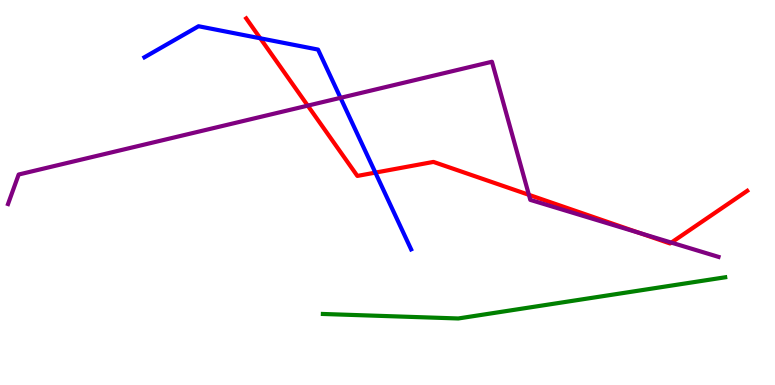[{'lines': ['blue', 'red'], 'intersections': [{'x': 3.36, 'y': 9.01}, {'x': 4.84, 'y': 5.52}]}, {'lines': ['green', 'red'], 'intersections': []}, {'lines': ['purple', 'red'], 'intersections': [{'x': 3.97, 'y': 7.26}, {'x': 6.82, 'y': 4.94}, {'x': 8.26, 'y': 3.95}, {'x': 8.66, 'y': 3.7}]}, {'lines': ['blue', 'green'], 'intersections': []}, {'lines': ['blue', 'purple'], 'intersections': [{'x': 4.39, 'y': 7.46}]}, {'lines': ['green', 'purple'], 'intersections': []}]